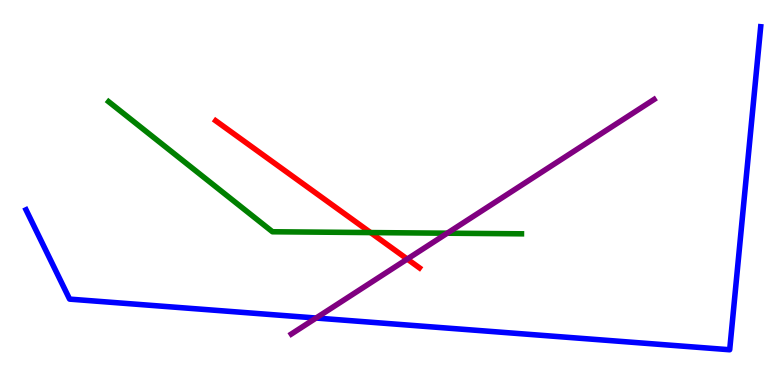[{'lines': ['blue', 'red'], 'intersections': []}, {'lines': ['green', 'red'], 'intersections': [{'x': 4.78, 'y': 3.96}]}, {'lines': ['purple', 'red'], 'intersections': [{'x': 5.25, 'y': 3.27}]}, {'lines': ['blue', 'green'], 'intersections': []}, {'lines': ['blue', 'purple'], 'intersections': [{'x': 4.08, 'y': 1.74}]}, {'lines': ['green', 'purple'], 'intersections': [{'x': 5.77, 'y': 3.94}]}]